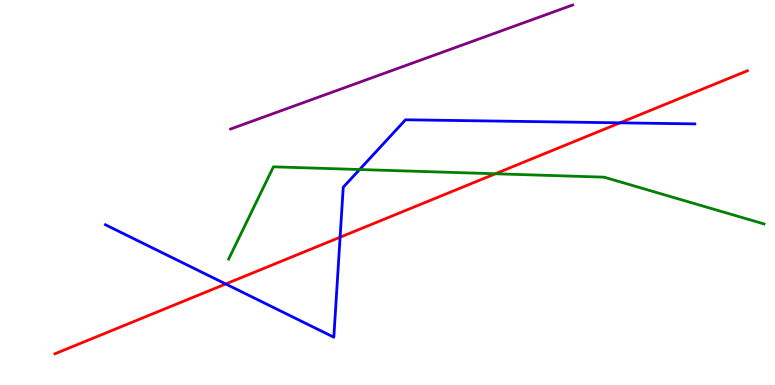[{'lines': ['blue', 'red'], 'intersections': [{'x': 2.91, 'y': 2.62}, {'x': 4.39, 'y': 3.84}, {'x': 8.0, 'y': 6.81}]}, {'lines': ['green', 'red'], 'intersections': [{'x': 6.39, 'y': 5.49}]}, {'lines': ['purple', 'red'], 'intersections': []}, {'lines': ['blue', 'green'], 'intersections': [{'x': 4.64, 'y': 5.6}]}, {'lines': ['blue', 'purple'], 'intersections': []}, {'lines': ['green', 'purple'], 'intersections': []}]